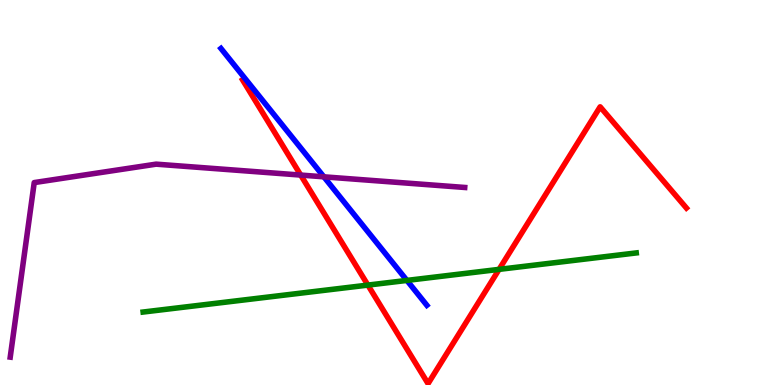[{'lines': ['blue', 'red'], 'intersections': []}, {'lines': ['green', 'red'], 'intersections': [{'x': 4.75, 'y': 2.59}, {'x': 6.44, 'y': 3.0}]}, {'lines': ['purple', 'red'], 'intersections': [{'x': 3.88, 'y': 5.45}]}, {'lines': ['blue', 'green'], 'intersections': [{'x': 5.25, 'y': 2.72}]}, {'lines': ['blue', 'purple'], 'intersections': [{'x': 4.18, 'y': 5.41}]}, {'lines': ['green', 'purple'], 'intersections': []}]